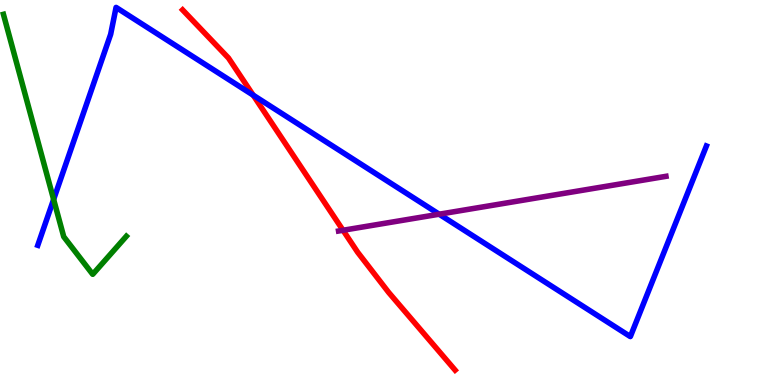[{'lines': ['blue', 'red'], 'intersections': [{'x': 3.27, 'y': 7.53}]}, {'lines': ['green', 'red'], 'intersections': []}, {'lines': ['purple', 'red'], 'intersections': [{'x': 4.43, 'y': 4.02}]}, {'lines': ['blue', 'green'], 'intersections': [{'x': 0.692, 'y': 4.82}]}, {'lines': ['blue', 'purple'], 'intersections': [{'x': 5.67, 'y': 4.44}]}, {'lines': ['green', 'purple'], 'intersections': []}]